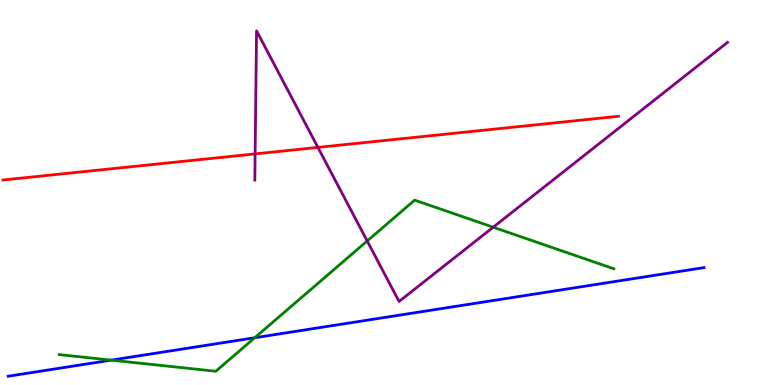[{'lines': ['blue', 'red'], 'intersections': []}, {'lines': ['green', 'red'], 'intersections': []}, {'lines': ['purple', 'red'], 'intersections': [{'x': 3.29, 'y': 6.0}, {'x': 4.1, 'y': 6.17}]}, {'lines': ['blue', 'green'], 'intersections': [{'x': 1.44, 'y': 0.646}, {'x': 3.29, 'y': 1.23}]}, {'lines': ['blue', 'purple'], 'intersections': []}, {'lines': ['green', 'purple'], 'intersections': [{'x': 4.74, 'y': 3.74}, {'x': 6.36, 'y': 4.1}]}]